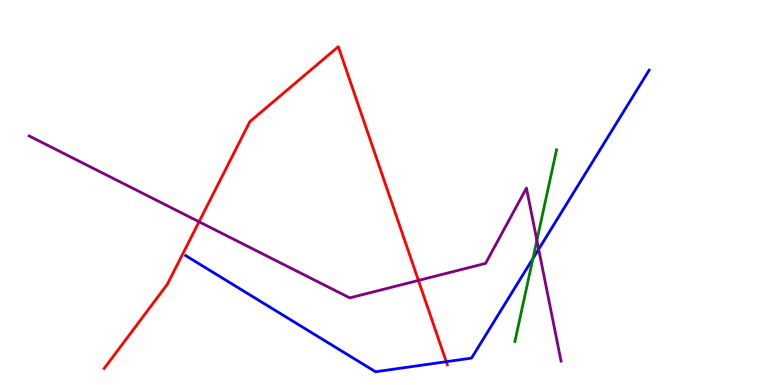[{'lines': ['blue', 'red'], 'intersections': [{'x': 5.76, 'y': 0.605}]}, {'lines': ['green', 'red'], 'intersections': []}, {'lines': ['purple', 'red'], 'intersections': [{'x': 2.57, 'y': 4.24}, {'x': 5.4, 'y': 2.72}]}, {'lines': ['blue', 'green'], 'intersections': [{'x': 6.88, 'y': 3.28}]}, {'lines': ['blue', 'purple'], 'intersections': [{'x': 6.95, 'y': 3.53}]}, {'lines': ['green', 'purple'], 'intersections': [{'x': 6.93, 'y': 3.76}]}]